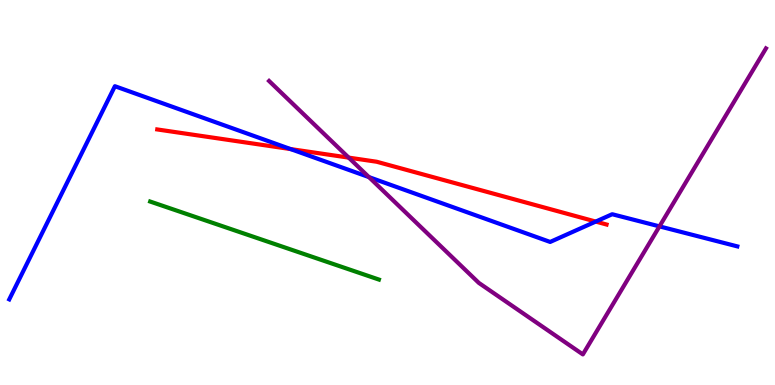[{'lines': ['blue', 'red'], 'intersections': [{'x': 3.75, 'y': 6.13}, {'x': 7.69, 'y': 4.24}]}, {'lines': ['green', 'red'], 'intersections': []}, {'lines': ['purple', 'red'], 'intersections': [{'x': 4.5, 'y': 5.91}]}, {'lines': ['blue', 'green'], 'intersections': []}, {'lines': ['blue', 'purple'], 'intersections': [{'x': 4.76, 'y': 5.4}, {'x': 8.51, 'y': 4.12}]}, {'lines': ['green', 'purple'], 'intersections': []}]